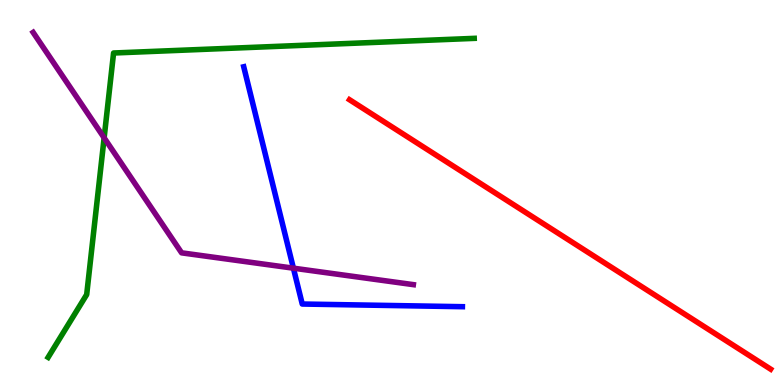[{'lines': ['blue', 'red'], 'intersections': []}, {'lines': ['green', 'red'], 'intersections': []}, {'lines': ['purple', 'red'], 'intersections': []}, {'lines': ['blue', 'green'], 'intersections': []}, {'lines': ['blue', 'purple'], 'intersections': [{'x': 3.79, 'y': 3.03}]}, {'lines': ['green', 'purple'], 'intersections': [{'x': 1.34, 'y': 6.42}]}]